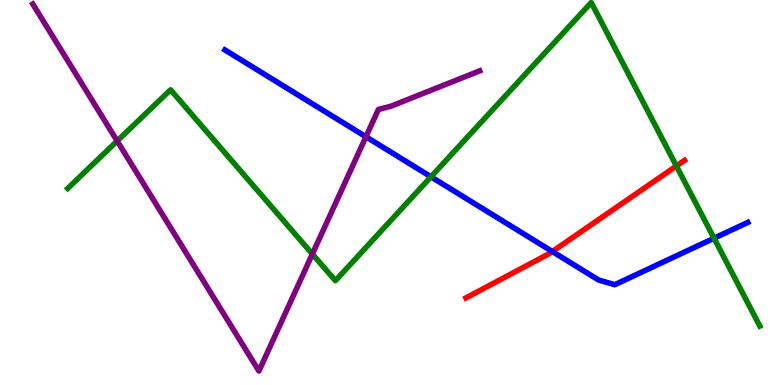[{'lines': ['blue', 'red'], 'intersections': [{'x': 7.13, 'y': 3.47}]}, {'lines': ['green', 'red'], 'intersections': [{'x': 8.73, 'y': 5.69}]}, {'lines': ['purple', 'red'], 'intersections': []}, {'lines': ['blue', 'green'], 'intersections': [{'x': 5.56, 'y': 5.41}, {'x': 9.21, 'y': 3.81}]}, {'lines': ['blue', 'purple'], 'intersections': [{'x': 4.72, 'y': 6.45}]}, {'lines': ['green', 'purple'], 'intersections': [{'x': 1.51, 'y': 6.34}, {'x': 4.03, 'y': 3.4}]}]